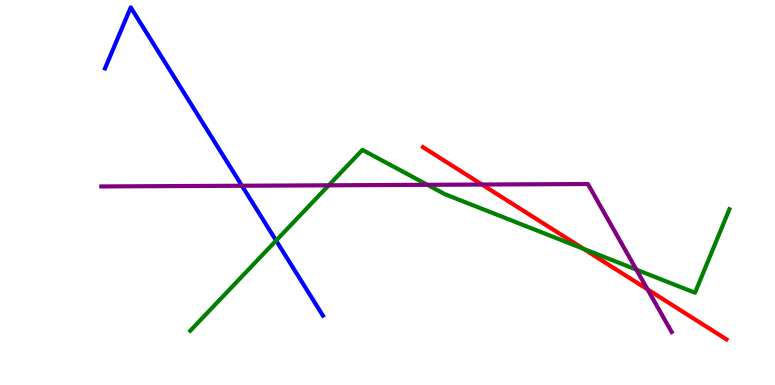[{'lines': ['blue', 'red'], 'intersections': []}, {'lines': ['green', 'red'], 'intersections': [{'x': 7.53, 'y': 3.54}]}, {'lines': ['purple', 'red'], 'intersections': [{'x': 6.22, 'y': 5.21}, {'x': 8.36, 'y': 2.48}]}, {'lines': ['blue', 'green'], 'intersections': [{'x': 3.56, 'y': 3.75}]}, {'lines': ['blue', 'purple'], 'intersections': [{'x': 3.12, 'y': 5.18}]}, {'lines': ['green', 'purple'], 'intersections': [{'x': 4.24, 'y': 5.19}, {'x': 5.51, 'y': 5.2}, {'x': 8.21, 'y': 3.0}]}]